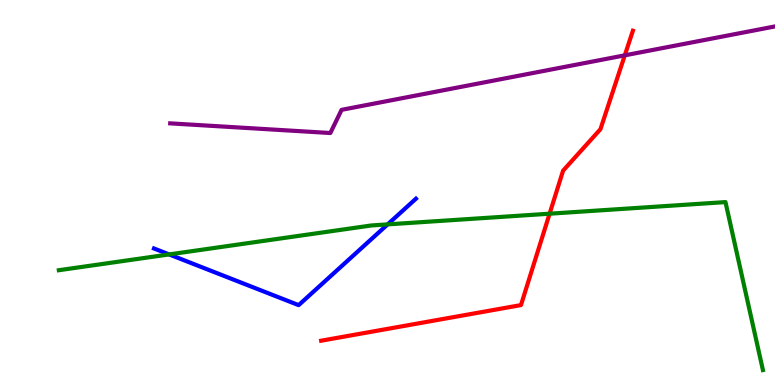[{'lines': ['blue', 'red'], 'intersections': []}, {'lines': ['green', 'red'], 'intersections': [{'x': 7.09, 'y': 4.45}]}, {'lines': ['purple', 'red'], 'intersections': [{'x': 8.06, 'y': 8.56}]}, {'lines': ['blue', 'green'], 'intersections': [{'x': 2.18, 'y': 3.39}, {'x': 5.0, 'y': 4.17}]}, {'lines': ['blue', 'purple'], 'intersections': []}, {'lines': ['green', 'purple'], 'intersections': []}]